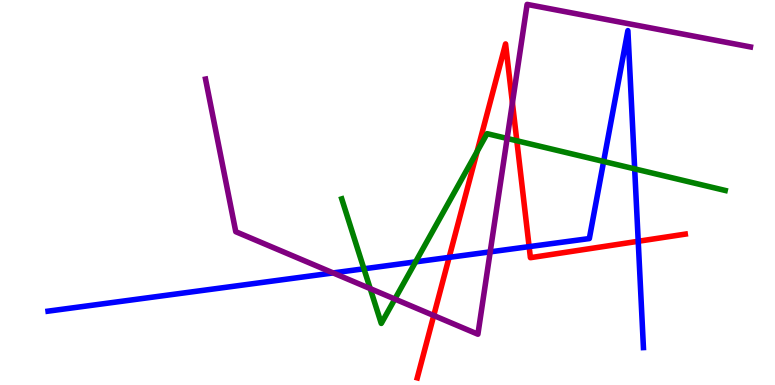[{'lines': ['blue', 'red'], 'intersections': [{'x': 5.8, 'y': 3.32}, {'x': 6.83, 'y': 3.59}, {'x': 8.24, 'y': 3.73}]}, {'lines': ['green', 'red'], 'intersections': [{'x': 6.16, 'y': 6.06}, {'x': 6.67, 'y': 6.34}]}, {'lines': ['purple', 'red'], 'intersections': [{'x': 5.6, 'y': 1.8}, {'x': 6.61, 'y': 7.33}]}, {'lines': ['blue', 'green'], 'intersections': [{'x': 4.7, 'y': 3.02}, {'x': 5.36, 'y': 3.2}, {'x': 7.79, 'y': 5.81}, {'x': 8.19, 'y': 5.61}]}, {'lines': ['blue', 'purple'], 'intersections': [{'x': 4.3, 'y': 2.91}, {'x': 6.33, 'y': 3.46}]}, {'lines': ['green', 'purple'], 'intersections': [{'x': 4.78, 'y': 2.5}, {'x': 5.09, 'y': 2.23}, {'x': 6.54, 'y': 6.4}]}]